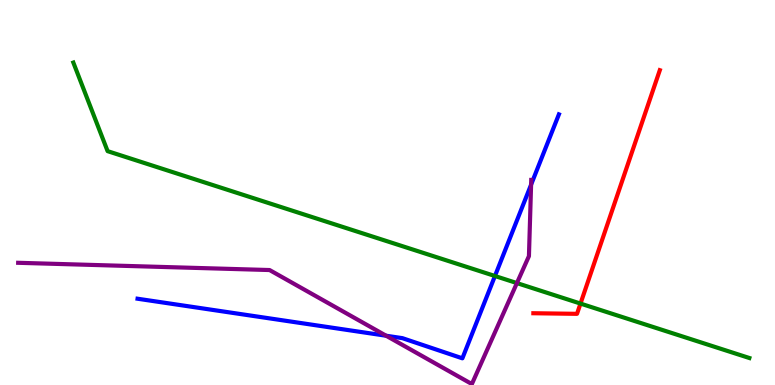[{'lines': ['blue', 'red'], 'intersections': []}, {'lines': ['green', 'red'], 'intersections': [{'x': 7.49, 'y': 2.11}]}, {'lines': ['purple', 'red'], 'intersections': []}, {'lines': ['blue', 'green'], 'intersections': [{'x': 6.39, 'y': 2.83}]}, {'lines': ['blue', 'purple'], 'intersections': [{'x': 4.98, 'y': 1.28}, {'x': 6.85, 'y': 5.2}]}, {'lines': ['green', 'purple'], 'intersections': [{'x': 6.67, 'y': 2.65}]}]